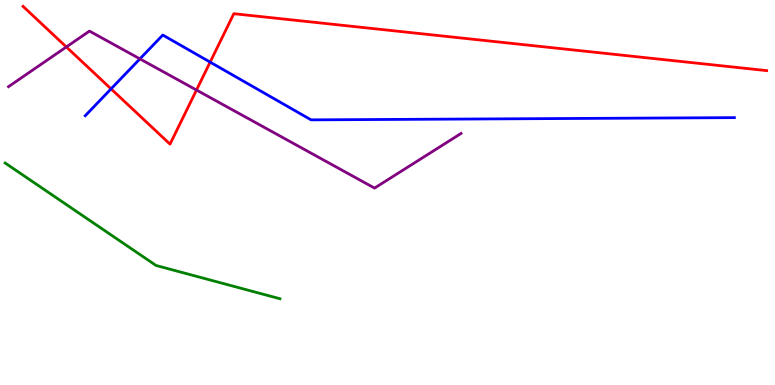[{'lines': ['blue', 'red'], 'intersections': [{'x': 1.43, 'y': 7.69}, {'x': 2.71, 'y': 8.39}]}, {'lines': ['green', 'red'], 'intersections': []}, {'lines': ['purple', 'red'], 'intersections': [{'x': 0.856, 'y': 8.78}, {'x': 2.54, 'y': 7.66}]}, {'lines': ['blue', 'green'], 'intersections': []}, {'lines': ['blue', 'purple'], 'intersections': [{'x': 1.81, 'y': 8.47}]}, {'lines': ['green', 'purple'], 'intersections': []}]